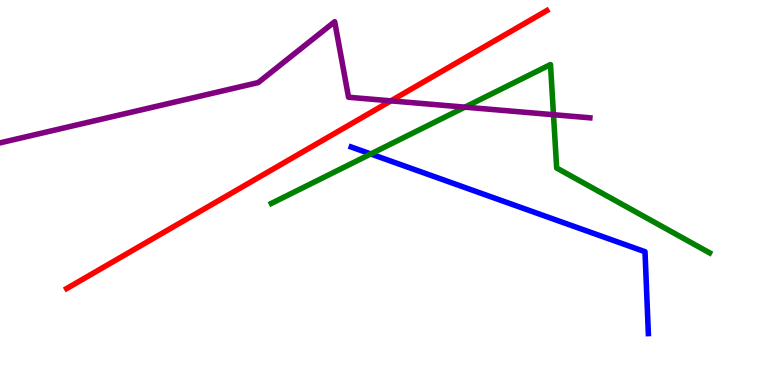[{'lines': ['blue', 'red'], 'intersections': []}, {'lines': ['green', 'red'], 'intersections': []}, {'lines': ['purple', 'red'], 'intersections': [{'x': 5.04, 'y': 7.38}]}, {'lines': ['blue', 'green'], 'intersections': [{'x': 4.78, 'y': 6.0}]}, {'lines': ['blue', 'purple'], 'intersections': []}, {'lines': ['green', 'purple'], 'intersections': [{'x': 6.0, 'y': 7.22}, {'x': 7.14, 'y': 7.02}]}]